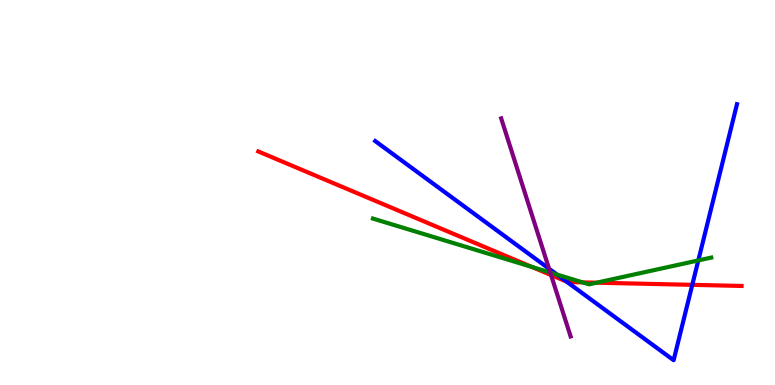[{'lines': ['blue', 'red'], 'intersections': [{'x': 7.31, 'y': 2.69}, {'x': 8.93, 'y': 2.6}]}, {'lines': ['green', 'red'], 'intersections': [{'x': 6.86, 'y': 3.07}, {'x': 7.52, 'y': 2.67}, {'x': 7.7, 'y': 2.66}]}, {'lines': ['purple', 'red'], 'intersections': [{'x': 7.11, 'y': 2.86}]}, {'lines': ['blue', 'green'], 'intersections': [{'x': 7.19, 'y': 2.87}, {'x': 9.01, 'y': 3.24}]}, {'lines': ['blue', 'purple'], 'intersections': [{'x': 7.08, 'y': 3.02}]}, {'lines': ['green', 'purple'], 'intersections': [{'x': 7.1, 'y': 2.92}]}]